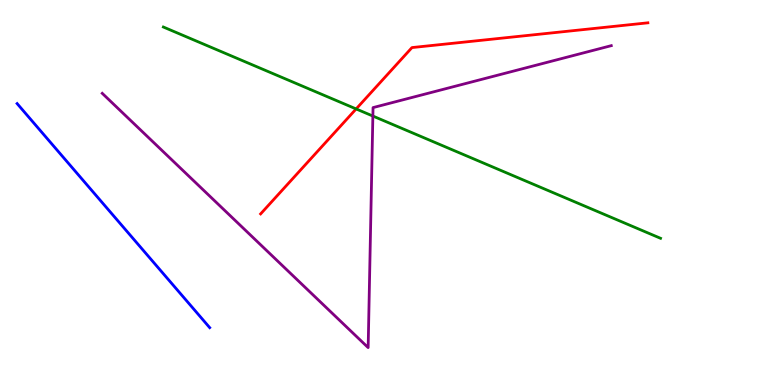[{'lines': ['blue', 'red'], 'intersections': []}, {'lines': ['green', 'red'], 'intersections': [{'x': 4.6, 'y': 7.17}]}, {'lines': ['purple', 'red'], 'intersections': []}, {'lines': ['blue', 'green'], 'intersections': []}, {'lines': ['blue', 'purple'], 'intersections': []}, {'lines': ['green', 'purple'], 'intersections': [{'x': 4.81, 'y': 6.99}]}]